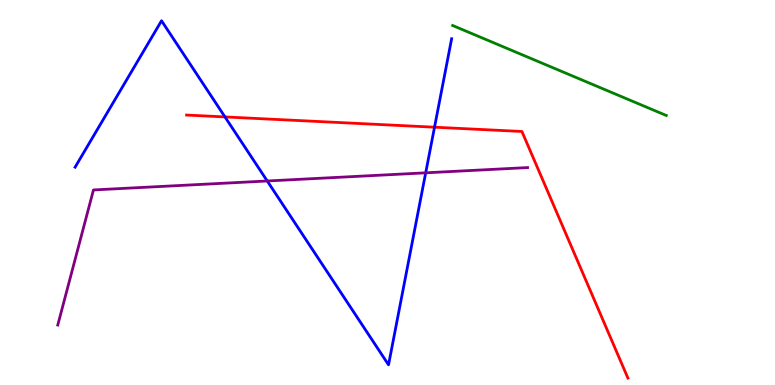[{'lines': ['blue', 'red'], 'intersections': [{'x': 2.9, 'y': 6.96}, {'x': 5.61, 'y': 6.7}]}, {'lines': ['green', 'red'], 'intersections': []}, {'lines': ['purple', 'red'], 'intersections': []}, {'lines': ['blue', 'green'], 'intersections': []}, {'lines': ['blue', 'purple'], 'intersections': [{'x': 3.45, 'y': 5.3}, {'x': 5.49, 'y': 5.51}]}, {'lines': ['green', 'purple'], 'intersections': []}]